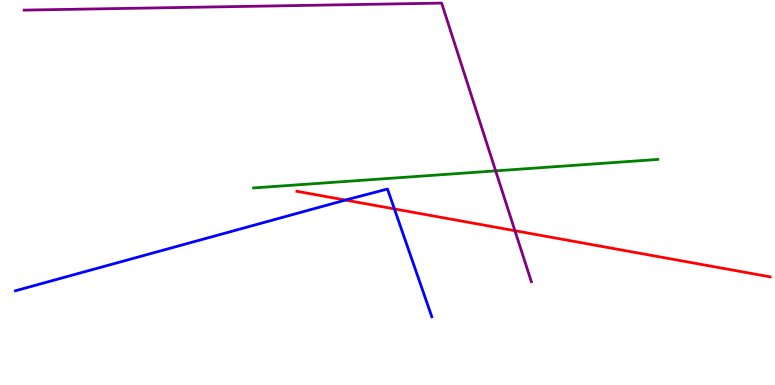[{'lines': ['blue', 'red'], 'intersections': [{'x': 4.46, 'y': 4.8}, {'x': 5.09, 'y': 4.57}]}, {'lines': ['green', 'red'], 'intersections': []}, {'lines': ['purple', 'red'], 'intersections': [{'x': 6.64, 'y': 4.01}]}, {'lines': ['blue', 'green'], 'intersections': []}, {'lines': ['blue', 'purple'], 'intersections': []}, {'lines': ['green', 'purple'], 'intersections': [{'x': 6.4, 'y': 5.56}]}]